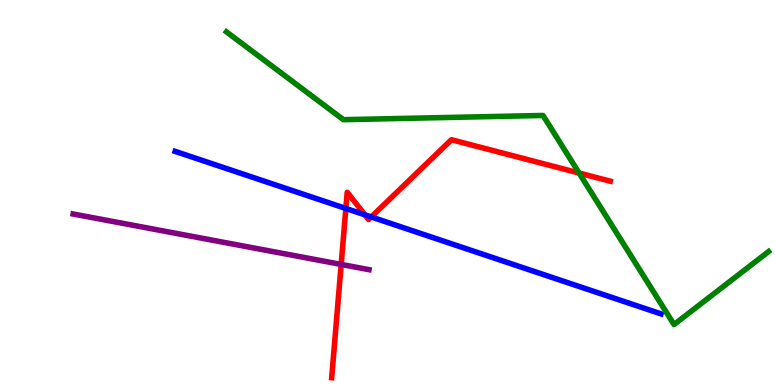[{'lines': ['blue', 'red'], 'intersections': [{'x': 4.46, 'y': 4.59}, {'x': 4.71, 'y': 4.42}, {'x': 4.79, 'y': 4.36}]}, {'lines': ['green', 'red'], 'intersections': [{'x': 7.47, 'y': 5.51}]}, {'lines': ['purple', 'red'], 'intersections': [{'x': 4.4, 'y': 3.13}]}, {'lines': ['blue', 'green'], 'intersections': []}, {'lines': ['blue', 'purple'], 'intersections': []}, {'lines': ['green', 'purple'], 'intersections': []}]